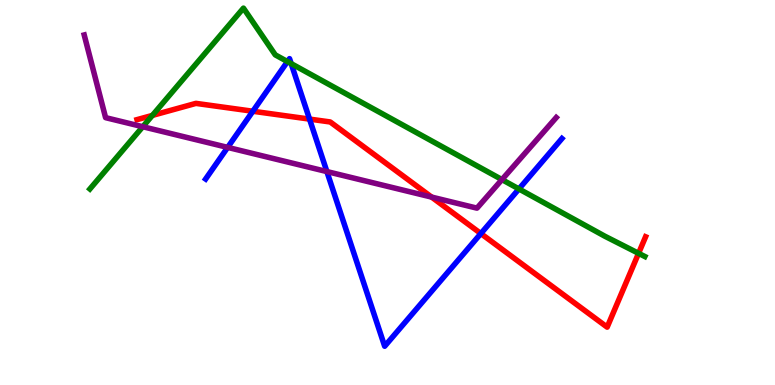[{'lines': ['blue', 'red'], 'intersections': [{'x': 3.26, 'y': 7.11}, {'x': 3.99, 'y': 6.91}, {'x': 6.2, 'y': 3.93}]}, {'lines': ['green', 'red'], 'intersections': [{'x': 1.97, 'y': 7.0}, {'x': 8.24, 'y': 3.42}]}, {'lines': ['purple', 'red'], 'intersections': [{'x': 5.57, 'y': 4.88}]}, {'lines': ['blue', 'green'], 'intersections': [{'x': 3.71, 'y': 8.4}, {'x': 3.76, 'y': 8.35}, {'x': 6.7, 'y': 5.09}]}, {'lines': ['blue', 'purple'], 'intersections': [{'x': 2.94, 'y': 6.17}, {'x': 4.22, 'y': 5.54}]}, {'lines': ['green', 'purple'], 'intersections': [{'x': 1.84, 'y': 6.71}, {'x': 6.48, 'y': 5.34}]}]